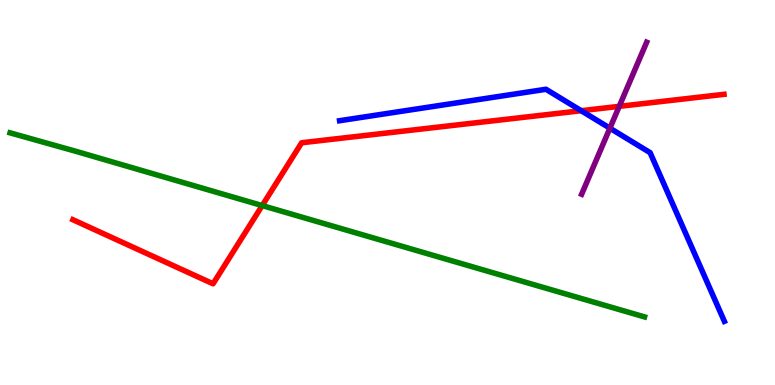[{'lines': ['blue', 'red'], 'intersections': [{'x': 7.5, 'y': 7.12}]}, {'lines': ['green', 'red'], 'intersections': [{'x': 3.38, 'y': 4.66}]}, {'lines': ['purple', 'red'], 'intersections': [{'x': 7.99, 'y': 7.24}]}, {'lines': ['blue', 'green'], 'intersections': []}, {'lines': ['blue', 'purple'], 'intersections': [{'x': 7.87, 'y': 6.67}]}, {'lines': ['green', 'purple'], 'intersections': []}]